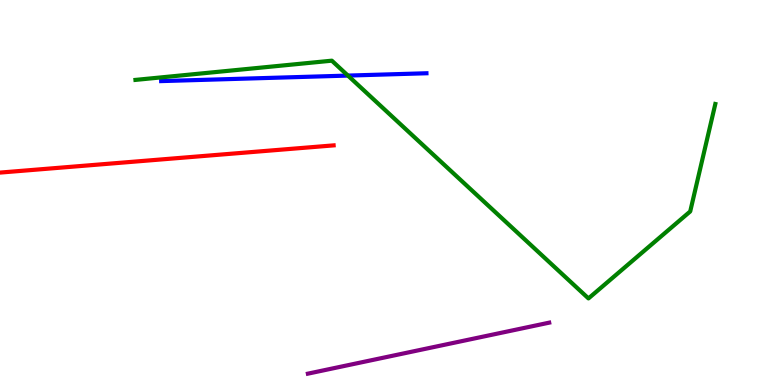[{'lines': ['blue', 'red'], 'intersections': []}, {'lines': ['green', 'red'], 'intersections': []}, {'lines': ['purple', 'red'], 'intersections': []}, {'lines': ['blue', 'green'], 'intersections': [{'x': 4.49, 'y': 8.04}]}, {'lines': ['blue', 'purple'], 'intersections': []}, {'lines': ['green', 'purple'], 'intersections': []}]